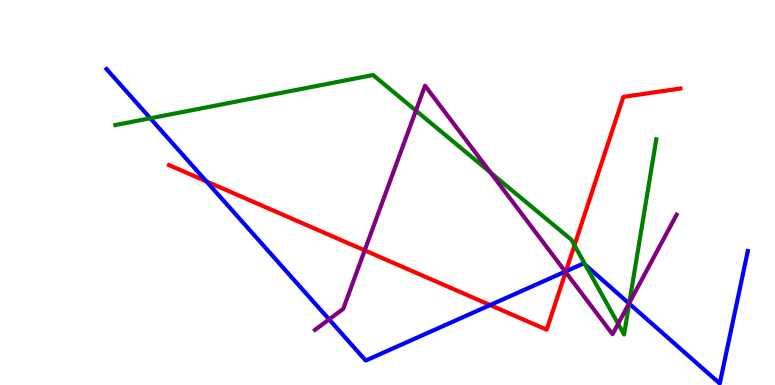[{'lines': ['blue', 'red'], 'intersections': [{'x': 2.66, 'y': 5.29}, {'x': 6.32, 'y': 2.08}, {'x': 7.3, 'y': 2.95}]}, {'lines': ['green', 'red'], 'intersections': [{'x': 7.41, 'y': 3.63}]}, {'lines': ['purple', 'red'], 'intersections': [{'x': 4.71, 'y': 3.5}, {'x': 7.3, 'y': 2.93}]}, {'lines': ['blue', 'green'], 'intersections': [{'x': 1.94, 'y': 6.93}, {'x': 7.55, 'y': 3.12}, {'x': 8.12, 'y': 2.11}]}, {'lines': ['blue', 'purple'], 'intersections': [{'x': 4.25, 'y': 1.7}, {'x': 7.29, 'y': 2.95}, {'x': 8.12, 'y': 2.12}]}, {'lines': ['green', 'purple'], 'intersections': [{'x': 5.37, 'y': 7.13}, {'x': 6.33, 'y': 5.52}, {'x': 7.98, 'y': 1.59}, {'x': 8.12, 'y': 2.13}]}]